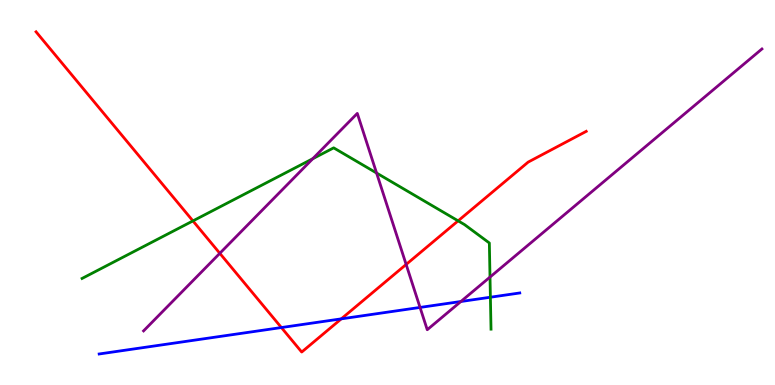[{'lines': ['blue', 'red'], 'intersections': [{'x': 3.63, 'y': 1.49}, {'x': 4.4, 'y': 1.72}]}, {'lines': ['green', 'red'], 'intersections': [{'x': 2.49, 'y': 4.26}, {'x': 5.91, 'y': 4.26}]}, {'lines': ['purple', 'red'], 'intersections': [{'x': 2.84, 'y': 3.42}, {'x': 5.24, 'y': 3.13}]}, {'lines': ['blue', 'green'], 'intersections': [{'x': 6.33, 'y': 2.28}]}, {'lines': ['blue', 'purple'], 'intersections': [{'x': 5.42, 'y': 2.01}, {'x': 5.95, 'y': 2.17}]}, {'lines': ['green', 'purple'], 'intersections': [{'x': 4.04, 'y': 5.88}, {'x': 4.86, 'y': 5.51}, {'x': 6.32, 'y': 2.8}]}]